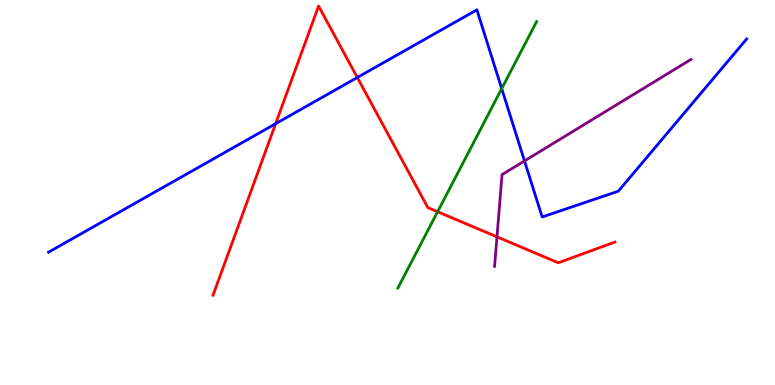[{'lines': ['blue', 'red'], 'intersections': [{'x': 3.56, 'y': 6.79}, {'x': 4.61, 'y': 7.99}]}, {'lines': ['green', 'red'], 'intersections': [{'x': 5.65, 'y': 4.5}]}, {'lines': ['purple', 'red'], 'intersections': [{'x': 6.41, 'y': 3.85}]}, {'lines': ['blue', 'green'], 'intersections': [{'x': 6.47, 'y': 7.7}]}, {'lines': ['blue', 'purple'], 'intersections': [{'x': 6.77, 'y': 5.82}]}, {'lines': ['green', 'purple'], 'intersections': []}]